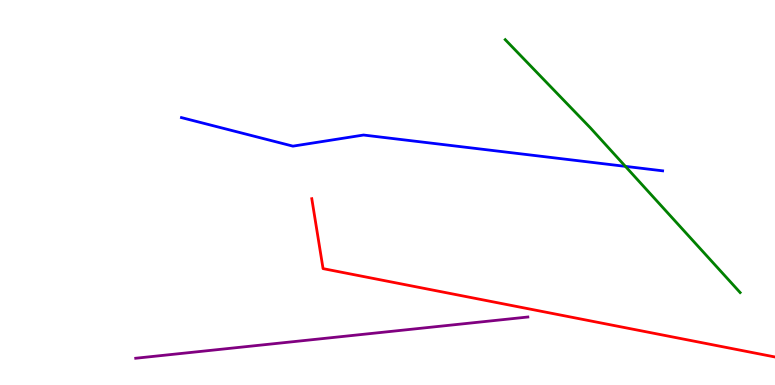[{'lines': ['blue', 'red'], 'intersections': []}, {'lines': ['green', 'red'], 'intersections': []}, {'lines': ['purple', 'red'], 'intersections': []}, {'lines': ['blue', 'green'], 'intersections': [{'x': 8.07, 'y': 5.68}]}, {'lines': ['blue', 'purple'], 'intersections': []}, {'lines': ['green', 'purple'], 'intersections': []}]